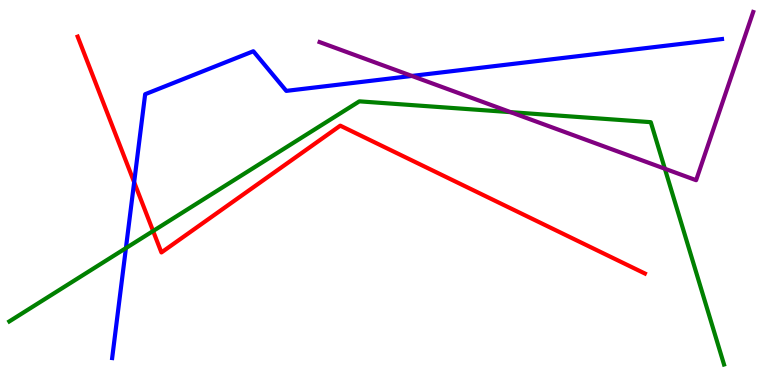[{'lines': ['blue', 'red'], 'intersections': [{'x': 1.73, 'y': 5.27}]}, {'lines': ['green', 'red'], 'intersections': [{'x': 1.98, 'y': 4.0}]}, {'lines': ['purple', 'red'], 'intersections': []}, {'lines': ['blue', 'green'], 'intersections': [{'x': 1.62, 'y': 3.56}]}, {'lines': ['blue', 'purple'], 'intersections': [{'x': 5.31, 'y': 8.03}]}, {'lines': ['green', 'purple'], 'intersections': [{'x': 6.59, 'y': 7.09}, {'x': 8.58, 'y': 5.62}]}]